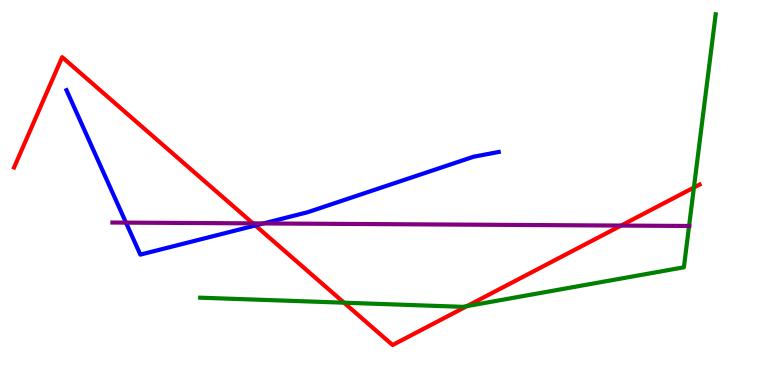[{'lines': ['blue', 'red'], 'intersections': [{'x': 3.3, 'y': 4.14}]}, {'lines': ['green', 'red'], 'intersections': [{'x': 4.44, 'y': 2.14}, {'x': 6.03, 'y': 2.05}, {'x': 8.95, 'y': 5.13}]}, {'lines': ['purple', 'red'], 'intersections': [{'x': 3.26, 'y': 4.2}, {'x': 8.01, 'y': 4.14}]}, {'lines': ['blue', 'green'], 'intersections': []}, {'lines': ['blue', 'purple'], 'intersections': [{'x': 1.63, 'y': 4.22}, {'x': 3.4, 'y': 4.2}]}, {'lines': ['green', 'purple'], 'intersections': [{'x': 8.89, 'y': 4.13}]}]